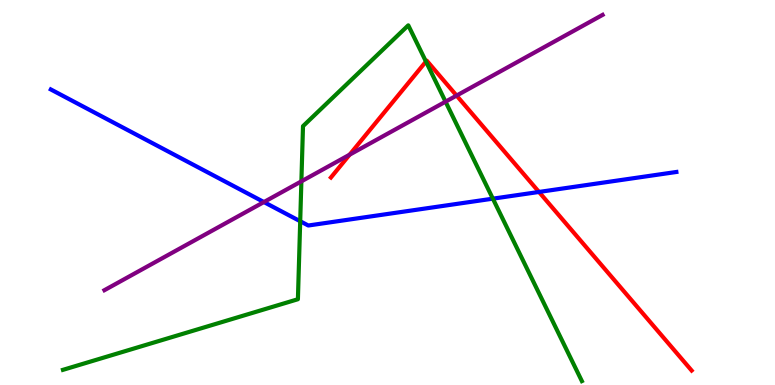[{'lines': ['blue', 'red'], 'intersections': [{'x': 6.95, 'y': 5.01}]}, {'lines': ['green', 'red'], 'intersections': [{'x': 5.5, 'y': 8.4}]}, {'lines': ['purple', 'red'], 'intersections': [{'x': 4.51, 'y': 5.98}, {'x': 5.89, 'y': 7.52}]}, {'lines': ['blue', 'green'], 'intersections': [{'x': 3.87, 'y': 4.25}, {'x': 6.36, 'y': 4.84}]}, {'lines': ['blue', 'purple'], 'intersections': [{'x': 3.41, 'y': 4.75}]}, {'lines': ['green', 'purple'], 'intersections': [{'x': 3.89, 'y': 5.29}, {'x': 5.75, 'y': 7.36}]}]